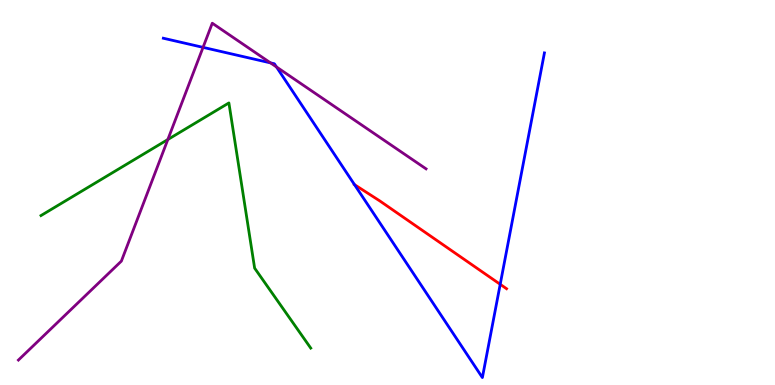[{'lines': ['blue', 'red'], 'intersections': [{'x': 4.57, 'y': 5.2}, {'x': 6.45, 'y': 2.62}]}, {'lines': ['green', 'red'], 'intersections': []}, {'lines': ['purple', 'red'], 'intersections': []}, {'lines': ['blue', 'green'], 'intersections': []}, {'lines': ['blue', 'purple'], 'intersections': [{'x': 2.62, 'y': 8.77}, {'x': 3.49, 'y': 8.37}, {'x': 3.57, 'y': 8.26}]}, {'lines': ['green', 'purple'], 'intersections': [{'x': 2.17, 'y': 6.38}]}]